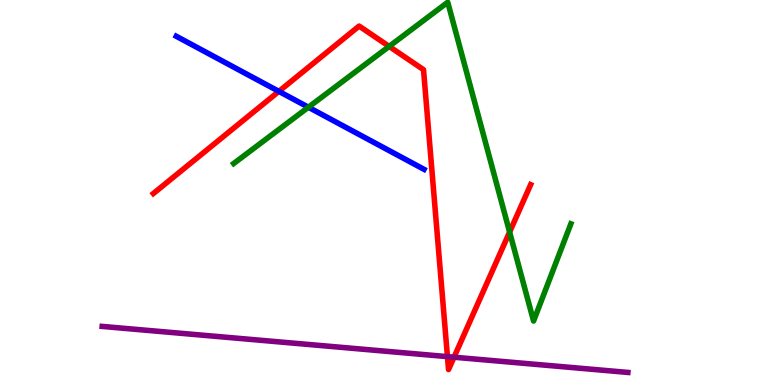[{'lines': ['blue', 'red'], 'intersections': [{'x': 3.6, 'y': 7.63}]}, {'lines': ['green', 'red'], 'intersections': [{'x': 5.02, 'y': 8.79}, {'x': 6.58, 'y': 3.97}]}, {'lines': ['purple', 'red'], 'intersections': [{'x': 5.77, 'y': 0.737}, {'x': 5.86, 'y': 0.722}]}, {'lines': ['blue', 'green'], 'intersections': [{'x': 3.98, 'y': 7.21}]}, {'lines': ['blue', 'purple'], 'intersections': []}, {'lines': ['green', 'purple'], 'intersections': []}]